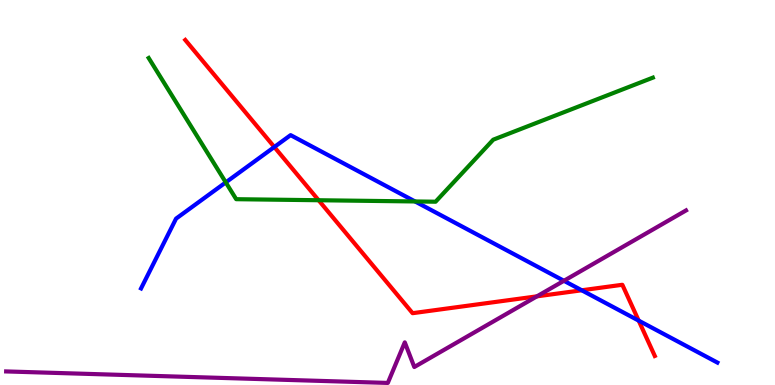[{'lines': ['blue', 'red'], 'intersections': [{'x': 3.54, 'y': 6.18}, {'x': 7.51, 'y': 2.46}, {'x': 8.24, 'y': 1.67}]}, {'lines': ['green', 'red'], 'intersections': [{'x': 4.11, 'y': 4.8}]}, {'lines': ['purple', 'red'], 'intersections': [{'x': 6.93, 'y': 2.3}]}, {'lines': ['blue', 'green'], 'intersections': [{'x': 2.91, 'y': 5.26}, {'x': 5.36, 'y': 4.77}]}, {'lines': ['blue', 'purple'], 'intersections': [{'x': 7.28, 'y': 2.71}]}, {'lines': ['green', 'purple'], 'intersections': []}]